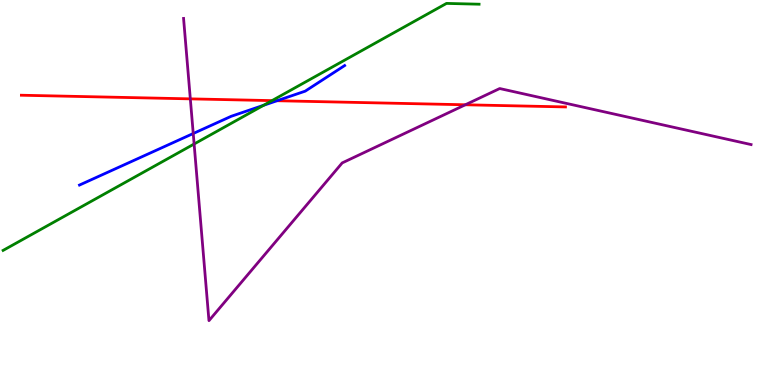[{'lines': ['blue', 'red'], 'intersections': [{'x': 3.57, 'y': 7.38}]}, {'lines': ['green', 'red'], 'intersections': [{'x': 3.51, 'y': 7.39}]}, {'lines': ['purple', 'red'], 'intersections': [{'x': 2.46, 'y': 7.43}, {'x': 6.0, 'y': 7.28}]}, {'lines': ['blue', 'green'], 'intersections': [{'x': 3.4, 'y': 7.27}]}, {'lines': ['blue', 'purple'], 'intersections': [{'x': 2.49, 'y': 6.53}]}, {'lines': ['green', 'purple'], 'intersections': [{'x': 2.5, 'y': 6.26}]}]